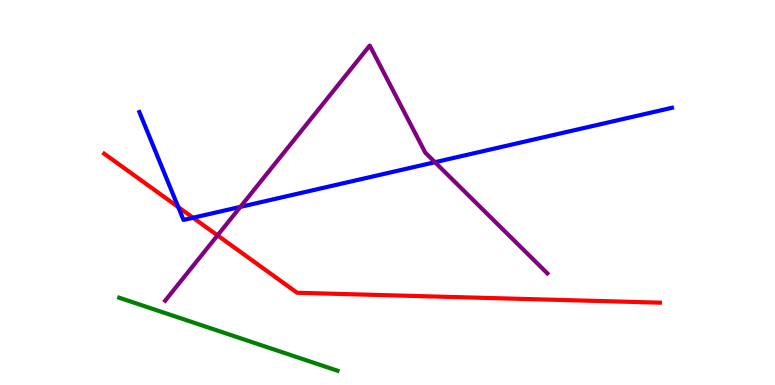[{'lines': ['blue', 'red'], 'intersections': [{'x': 2.3, 'y': 4.62}, {'x': 2.49, 'y': 4.34}]}, {'lines': ['green', 'red'], 'intersections': []}, {'lines': ['purple', 'red'], 'intersections': [{'x': 2.81, 'y': 3.89}]}, {'lines': ['blue', 'green'], 'intersections': []}, {'lines': ['blue', 'purple'], 'intersections': [{'x': 3.1, 'y': 4.63}, {'x': 5.61, 'y': 5.79}]}, {'lines': ['green', 'purple'], 'intersections': []}]